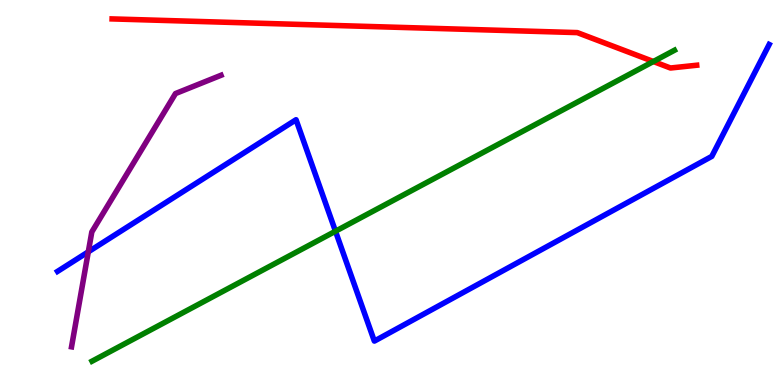[{'lines': ['blue', 'red'], 'intersections': []}, {'lines': ['green', 'red'], 'intersections': [{'x': 8.43, 'y': 8.4}]}, {'lines': ['purple', 'red'], 'intersections': []}, {'lines': ['blue', 'green'], 'intersections': [{'x': 4.33, 'y': 3.99}]}, {'lines': ['blue', 'purple'], 'intersections': [{'x': 1.14, 'y': 3.46}]}, {'lines': ['green', 'purple'], 'intersections': []}]